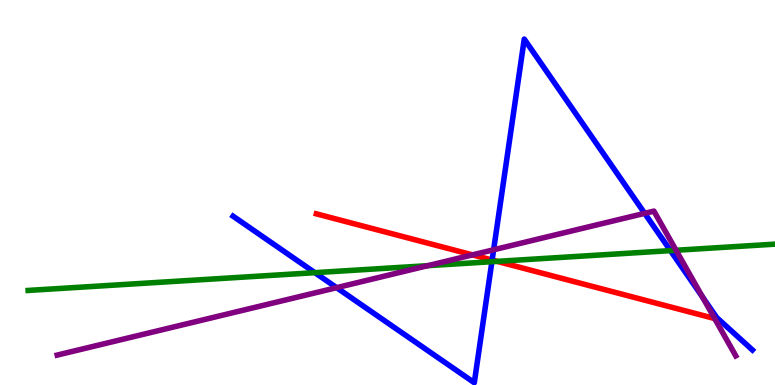[{'lines': ['blue', 'red'], 'intersections': [{'x': 6.35, 'y': 3.25}]}, {'lines': ['green', 'red'], 'intersections': [{'x': 6.41, 'y': 3.21}]}, {'lines': ['purple', 'red'], 'intersections': [{'x': 6.1, 'y': 3.38}]}, {'lines': ['blue', 'green'], 'intersections': [{'x': 4.06, 'y': 2.92}, {'x': 6.35, 'y': 3.2}, {'x': 8.65, 'y': 3.49}]}, {'lines': ['blue', 'purple'], 'intersections': [{'x': 4.34, 'y': 2.53}, {'x': 6.37, 'y': 3.51}, {'x': 8.32, 'y': 4.46}, {'x': 9.06, 'y': 2.29}]}, {'lines': ['green', 'purple'], 'intersections': [{'x': 5.52, 'y': 3.1}, {'x': 8.72, 'y': 3.5}]}]